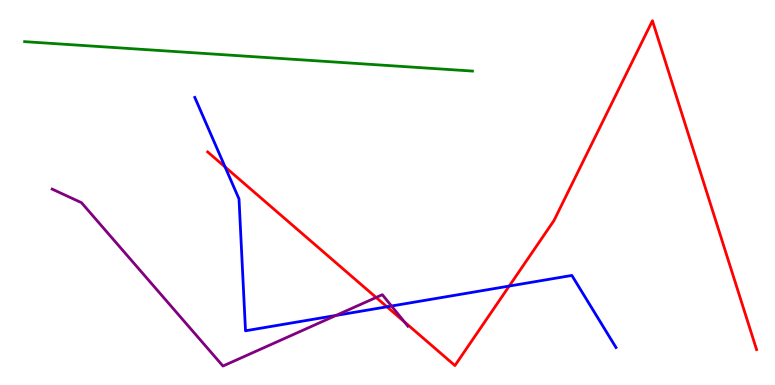[{'lines': ['blue', 'red'], 'intersections': [{'x': 2.9, 'y': 5.66}, {'x': 4.99, 'y': 2.03}, {'x': 6.57, 'y': 2.57}]}, {'lines': ['green', 'red'], 'intersections': []}, {'lines': ['purple', 'red'], 'intersections': [{'x': 4.85, 'y': 2.27}, {'x': 5.22, 'y': 1.64}]}, {'lines': ['blue', 'green'], 'intersections': []}, {'lines': ['blue', 'purple'], 'intersections': [{'x': 4.34, 'y': 1.81}, {'x': 5.05, 'y': 2.05}]}, {'lines': ['green', 'purple'], 'intersections': []}]